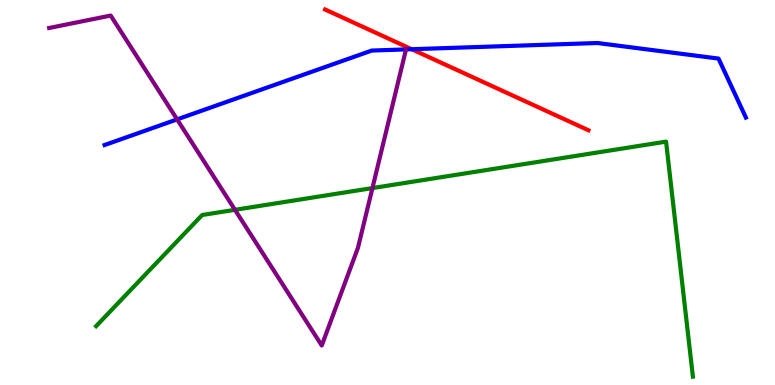[{'lines': ['blue', 'red'], 'intersections': [{'x': 5.31, 'y': 8.72}]}, {'lines': ['green', 'red'], 'intersections': []}, {'lines': ['purple', 'red'], 'intersections': []}, {'lines': ['blue', 'green'], 'intersections': []}, {'lines': ['blue', 'purple'], 'intersections': [{'x': 2.29, 'y': 6.9}]}, {'lines': ['green', 'purple'], 'intersections': [{'x': 3.03, 'y': 4.55}, {'x': 4.81, 'y': 5.11}]}]